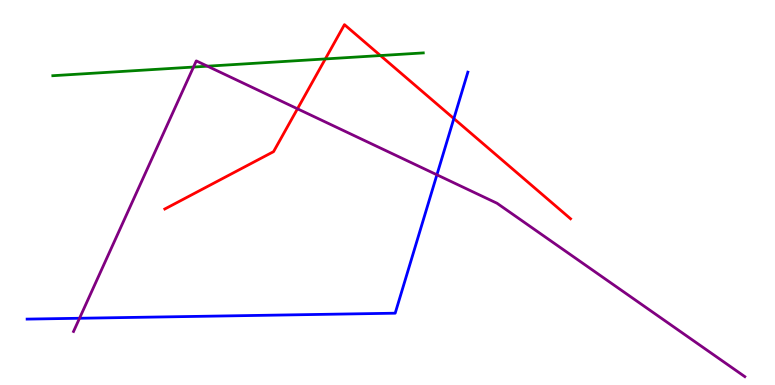[{'lines': ['blue', 'red'], 'intersections': [{'x': 5.86, 'y': 6.92}]}, {'lines': ['green', 'red'], 'intersections': [{'x': 4.2, 'y': 8.47}, {'x': 4.91, 'y': 8.56}]}, {'lines': ['purple', 'red'], 'intersections': [{'x': 3.84, 'y': 7.17}]}, {'lines': ['blue', 'green'], 'intersections': []}, {'lines': ['blue', 'purple'], 'intersections': [{'x': 1.03, 'y': 1.73}, {'x': 5.64, 'y': 5.46}]}, {'lines': ['green', 'purple'], 'intersections': [{'x': 2.5, 'y': 8.26}, {'x': 2.68, 'y': 8.28}]}]